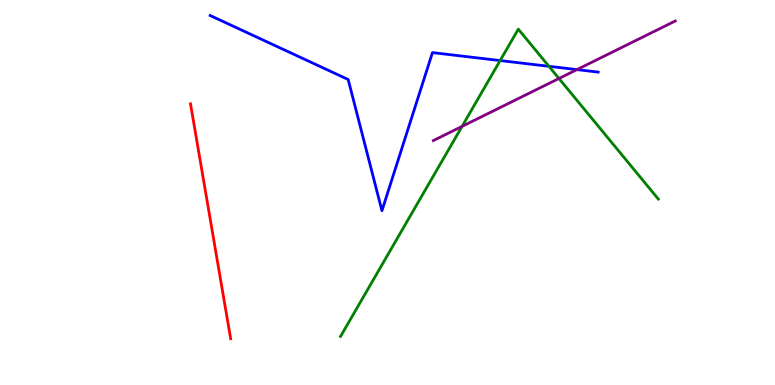[{'lines': ['blue', 'red'], 'intersections': []}, {'lines': ['green', 'red'], 'intersections': []}, {'lines': ['purple', 'red'], 'intersections': []}, {'lines': ['blue', 'green'], 'intersections': [{'x': 6.45, 'y': 8.43}, {'x': 7.08, 'y': 8.28}]}, {'lines': ['blue', 'purple'], 'intersections': [{'x': 7.44, 'y': 8.19}]}, {'lines': ['green', 'purple'], 'intersections': [{'x': 5.96, 'y': 6.72}, {'x': 7.21, 'y': 7.96}]}]